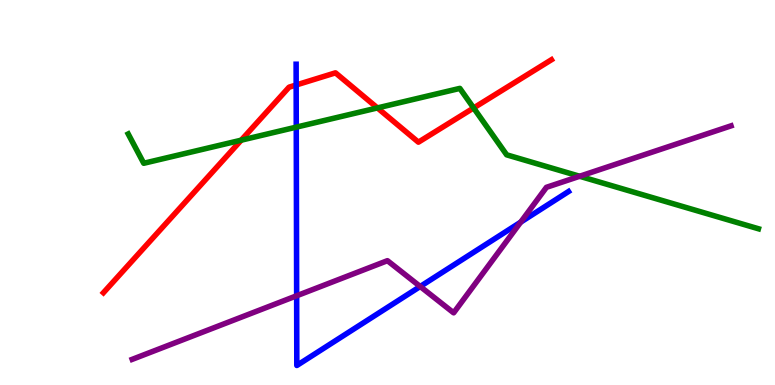[{'lines': ['blue', 'red'], 'intersections': [{'x': 3.82, 'y': 7.79}]}, {'lines': ['green', 'red'], 'intersections': [{'x': 3.11, 'y': 6.36}, {'x': 4.87, 'y': 7.2}, {'x': 6.11, 'y': 7.2}]}, {'lines': ['purple', 'red'], 'intersections': []}, {'lines': ['blue', 'green'], 'intersections': [{'x': 3.82, 'y': 6.7}]}, {'lines': ['blue', 'purple'], 'intersections': [{'x': 3.83, 'y': 2.32}, {'x': 5.42, 'y': 2.56}, {'x': 6.72, 'y': 4.23}]}, {'lines': ['green', 'purple'], 'intersections': [{'x': 7.48, 'y': 5.42}]}]